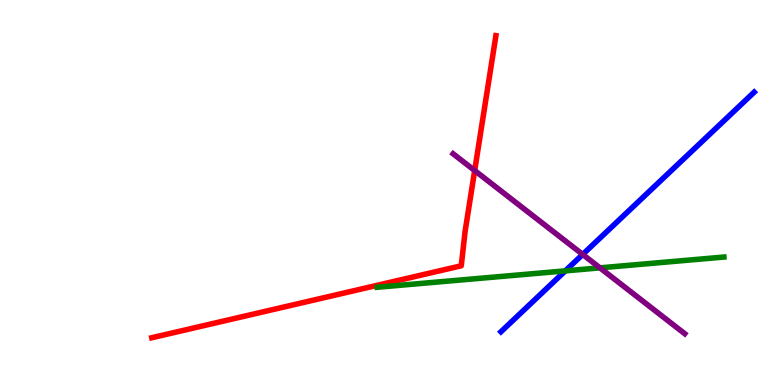[{'lines': ['blue', 'red'], 'intersections': []}, {'lines': ['green', 'red'], 'intersections': []}, {'lines': ['purple', 'red'], 'intersections': [{'x': 6.12, 'y': 5.57}]}, {'lines': ['blue', 'green'], 'intersections': [{'x': 7.29, 'y': 2.96}]}, {'lines': ['blue', 'purple'], 'intersections': [{'x': 7.52, 'y': 3.39}]}, {'lines': ['green', 'purple'], 'intersections': [{'x': 7.74, 'y': 3.04}]}]